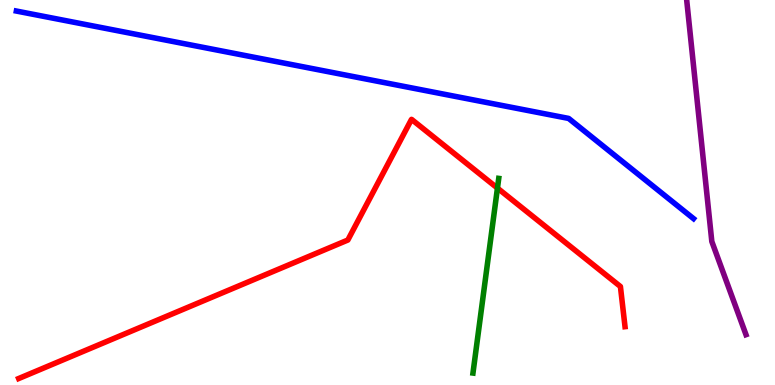[{'lines': ['blue', 'red'], 'intersections': []}, {'lines': ['green', 'red'], 'intersections': [{'x': 6.42, 'y': 5.11}]}, {'lines': ['purple', 'red'], 'intersections': []}, {'lines': ['blue', 'green'], 'intersections': []}, {'lines': ['blue', 'purple'], 'intersections': []}, {'lines': ['green', 'purple'], 'intersections': []}]